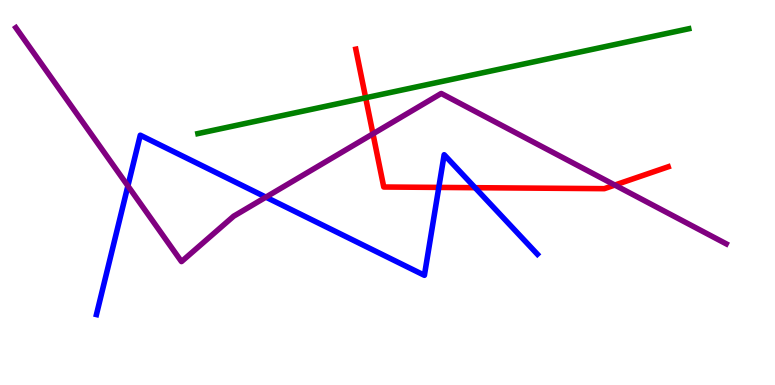[{'lines': ['blue', 'red'], 'intersections': [{'x': 5.66, 'y': 5.13}, {'x': 6.13, 'y': 5.12}]}, {'lines': ['green', 'red'], 'intersections': [{'x': 4.72, 'y': 7.46}]}, {'lines': ['purple', 'red'], 'intersections': [{'x': 4.81, 'y': 6.52}, {'x': 7.93, 'y': 5.19}]}, {'lines': ['blue', 'green'], 'intersections': []}, {'lines': ['blue', 'purple'], 'intersections': [{'x': 1.65, 'y': 5.17}, {'x': 3.43, 'y': 4.88}]}, {'lines': ['green', 'purple'], 'intersections': []}]